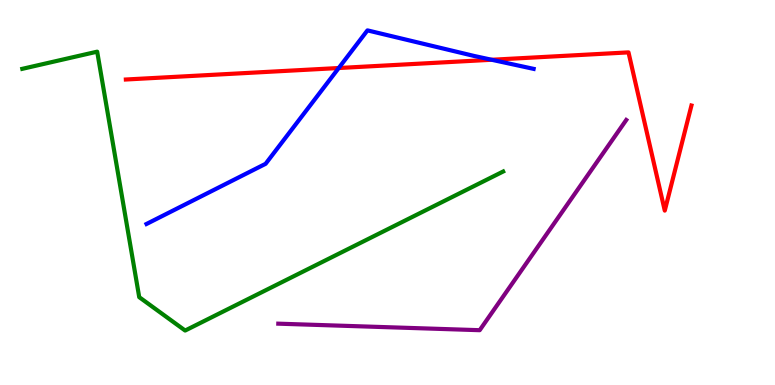[{'lines': ['blue', 'red'], 'intersections': [{'x': 4.37, 'y': 8.23}, {'x': 6.34, 'y': 8.45}]}, {'lines': ['green', 'red'], 'intersections': []}, {'lines': ['purple', 'red'], 'intersections': []}, {'lines': ['blue', 'green'], 'intersections': []}, {'lines': ['blue', 'purple'], 'intersections': []}, {'lines': ['green', 'purple'], 'intersections': []}]